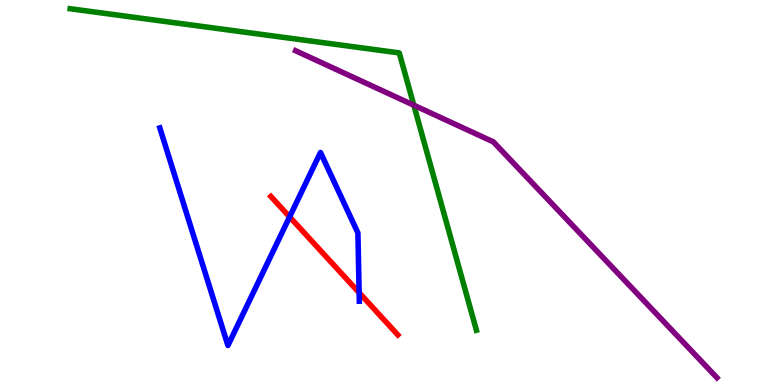[{'lines': ['blue', 'red'], 'intersections': [{'x': 3.74, 'y': 4.37}, {'x': 4.63, 'y': 2.4}]}, {'lines': ['green', 'red'], 'intersections': []}, {'lines': ['purple', 'red'], 'intersections': []}, {'lines': ['blue', 'green'], 'intersections': []}, {'lines': ['blue', 'purple'], 'intersections': []}, {'lines': ['green', 'purple'], 'intersections': [{'x': 5.34, 'y': 7.27}]}]